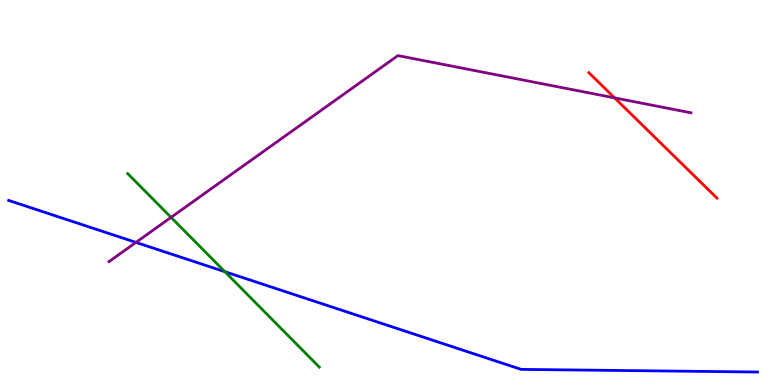[{'lines': ['blue', 'red'], 'intersections': []}, {'lines': ['green', 'red'], 'intersections': []}, {'lines': ['purple', 'red'], 'intersections': [{'x': 7.93, 'y': 7.46}]}, {'lines': ['blue', 'green'], 'intersections': [{'x': 2.9, 'y': 2.94}]}, {'lines': ['blue', 'purple'], 'intersections': [{'x': 1.75, 'y': 3.7}]}, {'lines': ['green', 'purple'], 'intersections': [{'x': 2.21, 'y': 4.35}]}]